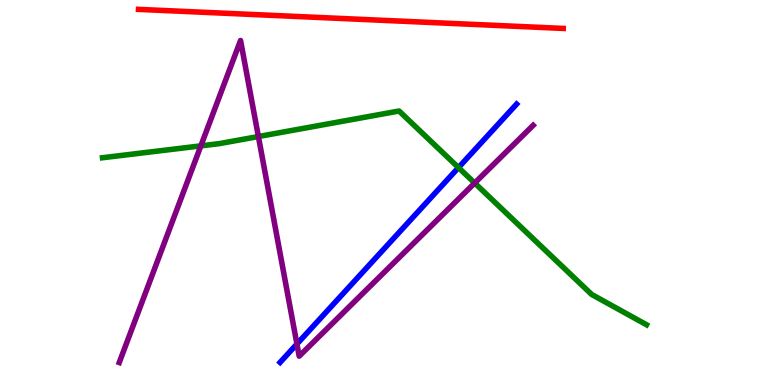[{'lines': ['blue', 'red'], 'intersections': []}, {'lines': ['green', 'red'], 'intersections': []}, {'lines': ['purple', 'red'], 'intersections': []}, {'lines': ['blue', 'green'], 'intersections': [{'x': 5.92, 'y': 5.65}]}, {'lines': ['blue', 'purple'], 'intersections': [{'x': 3.83, 'y': 1.06}]}, {'lines': ['green', 'purple'], 'intersections': [{'x': 2.59, 'y': 6.21}, {'x': 3.33, 'y': 6.45}, {'x': 6.12, 'y': 5.25}]}]